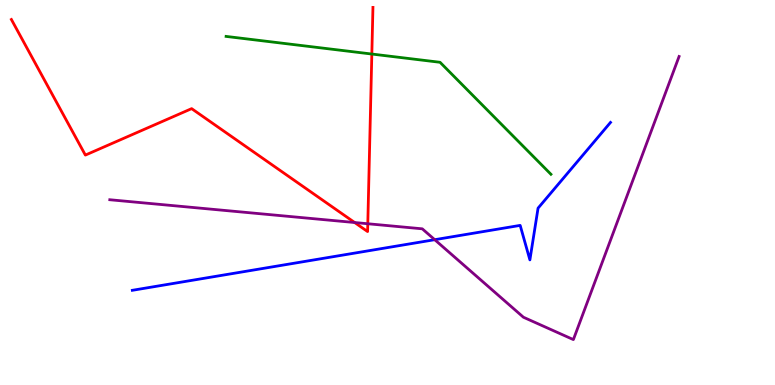[{'lines': ['blue', 'red'], 'intersections': []}, {'lines': ['green', 'red'], 'intersections': [{'x': 4.8, 'y': 8.6}]}, {'lines': ['purple', 'red'], 'intersections': [{'x': 4.58, 'y': 4.22}, {'x': 4.75, 'y': 4.19}]}, {'lines': ['blue', 'green'], 'intersections': []}, {'lines': ['blue', 'purple'], 'intersections': [{'x': 5.61, 'y': 3.77}]}, {'lines': ['green', 'purple'], 'intersections': []}]